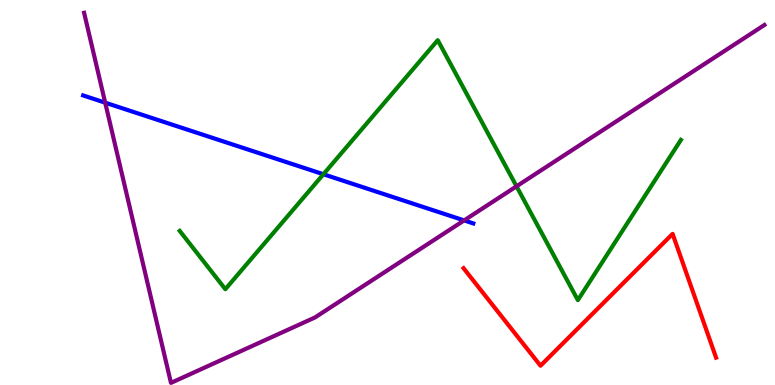[{'lines': ['blue', 'red'], 'intersections': []}, {'lines': ['green', 'red'], 'intersections': []}, {'lines': ['purple', 'red'], 'intersections': []}, {'lines': ['blue', 'green'], 'intersections': [{'x': 4.17, 'y': 5.47}]}, {'lines': ['blue', 'purple'], 'intersections': [{'x': 1.36, 'y': 7.33}, {'x': 5.99, 'y': 4.28}]}, {'lines': ['green', 'purple'], 'intersections': [{'x': 6.66, 'y': 5.16}]}]